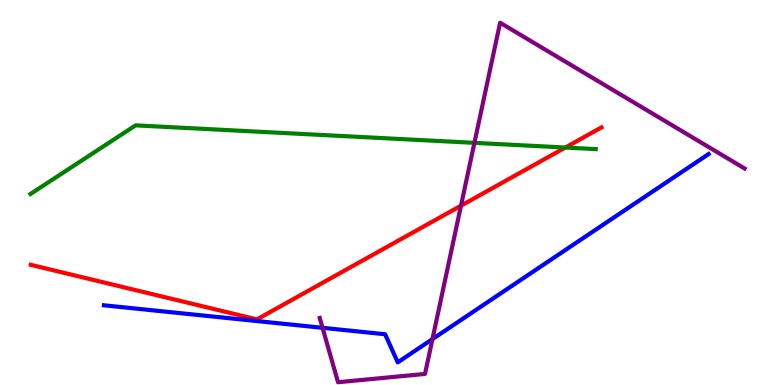[{'lines': ['blue', 'red'], 'intersections': []}, {'lines': ['green', 'red'], 'intersections': [{'x': 7.29, 'y': 6.17}]}, {'lines': ['purple', 'red'], 'intersections': [{'x': 5.95, 'y': 4.66}]}, {'lines': ['blue', 'green'], 'intersections': []}, {'lines': ['blue', 'purple'], 'intersections': [{'x': 4.16, 'y': 1.49}, {'x': 5.58, 'y': 1.19}]}, {'lines': ['green', 'purple'], 'intersections': [{'x': 6.12, 'y': 6.29}]}]